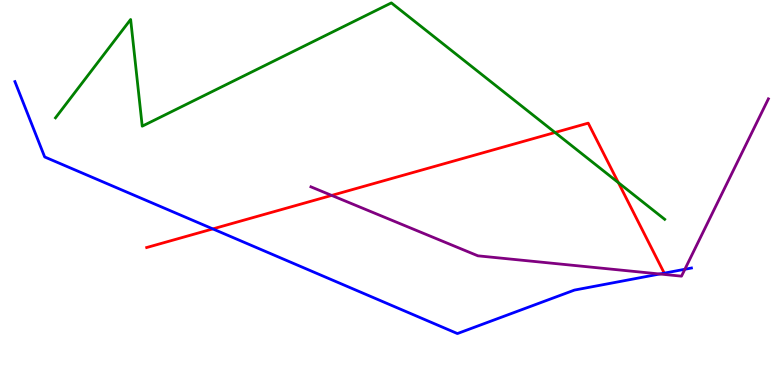[{'lines': ['blue', 'red'], 'intersections': [{'x': 2.75, 'y': 4.05}]}, {'lines': ['green', 'red'], 'intersections': [{'x': 7.16, 'y': 6.56}, {'x': 7.98, 'y': 5.26}]}, {'lines': ['purple', 'red'], 'intersections': [{'x': 4.28, 'y': 4.92}]}, {'lines': ['blue', 'green'], 'intersections': []}, {'lines': ['blue', 'purple'], 'intersections': [{'x': 8.51, 'y': 2.88}, {'x': 8.84, 'y': 3.01}]}, {'lines': ['green', 'purple'], 'intersections': []}]